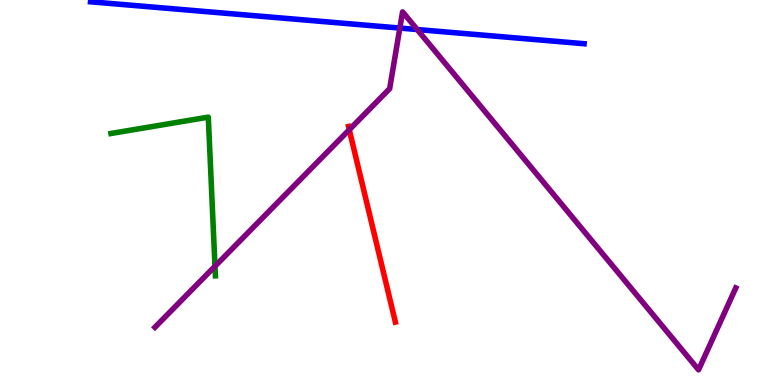[{'lines': ['blue', 'red'], 'intersections': []}, {'lines': ['green', 'red'], 'intersections': []}, {'lines': ['purple', 'red'], 'intersections': [{'x': 4.51, 'y': 6.63}]}, {'lines': ['blue', 'green'], 'intersections': []}, {'lines': ['blue', 'purple'], 'intersections': [{'x': 5.16, 'y': 9.27}, {'x': 5.38, 'y': 9.23}]}, {'lines': ['green', 'purple'], 'intersections': [{'x': 2.77, 'y': 3.08}]}]